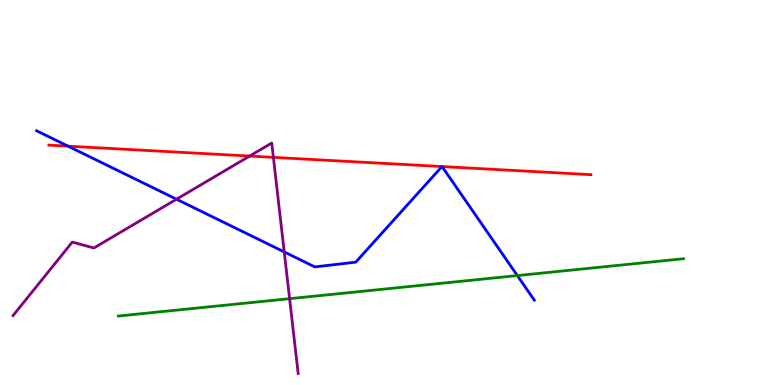[{'lines': ['blue', 'red'], 'intersections': [{'x': 0.878, 'y': 6.2}, {'x': 5.7, 'y': 5.67}, {'x': 5.7, 'y': 5.67}]}, {'lines': ['green', 'red'], 'intersections': []}, {'lines': ['purple', 'red'], 'intersections': [{'x': 3.22, 'y': 5.95}, {'x': 3.53, 'y': 5.91}]}, {'lines': ['blue', 'green'], 'intersections': [{'x': 6.68, 'y': 2.84}]}, {'lines': ['blue', 'purple'], 'intersections': [{'x': 2.28, 'y': 4.83}, {'x': 3.67, 'y': 3.46}]}, {'lines': ['green', 'purple'], 'intersections': [{'x': 3.74, 'y': 2.24}]}]